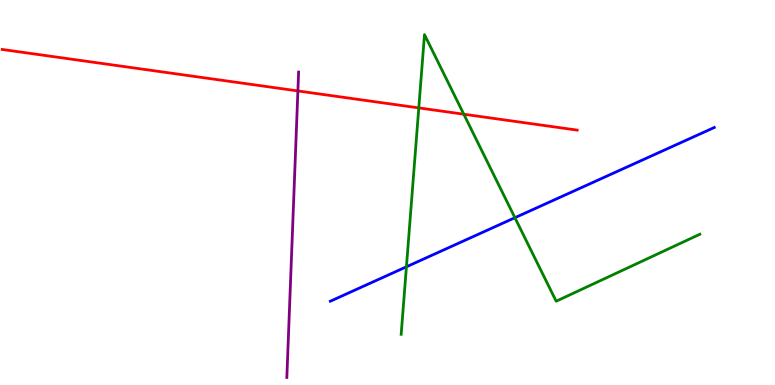[{'lines': ['blue', 'red'], 'intersections': []}, {'lines': ['green', 'red'], 'intersections': [{'x': 5.4, 'y': 7.2}, {'x': 5.98, 'y': 7.03}]}, {'lines': ['purple', 'red'], 'intersections': [{'x': 3.84, 'y': 7.64}]}, {'lines': ['blue', 'green'], 'intersections': [{'x': 5.24, 'y': 3.07}, {'x': 6.64, 'y': 4.35}]}, {'lines': ['blue', 'purple'], 'intersections': []}, {'lines': ['green', 'purple'], 'intersections': []}]